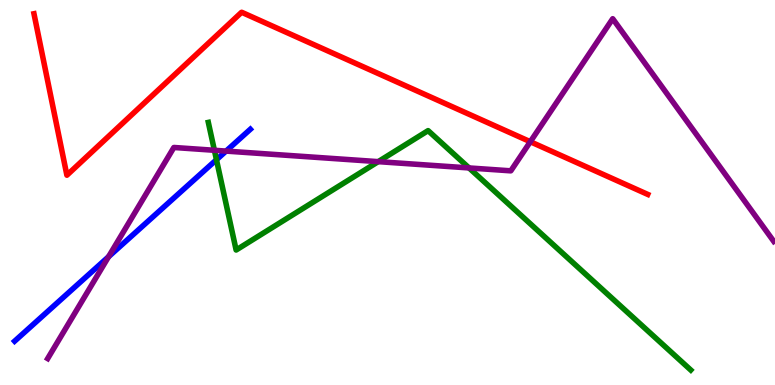[{'lines': ['blue', 'red'], 'intersections': []}, {'lines': ['green', 'red'], 'intersections': []}, {'lines': ['purple', 'red'], 'intersections': [{'x': 6.84, 'y': 6.32}]}, {'lines': ['blue', 'green'], 'intersections': [{'x': 2.79, 'y': 5.85}]}, {'lines': ['blue', 'purple'], 'intersections': [{'x': 1.4, 'y': 3.33}, {'x': 2.92, 'y': 6.08}]}, {'lines': ['green', 'purple'], 'intersections': [{'x': 2.77, 'y': 6.1}, {'x': 4.88, 'y': 5.8}, {'x': 6.05, 'y': 5.64}]}]